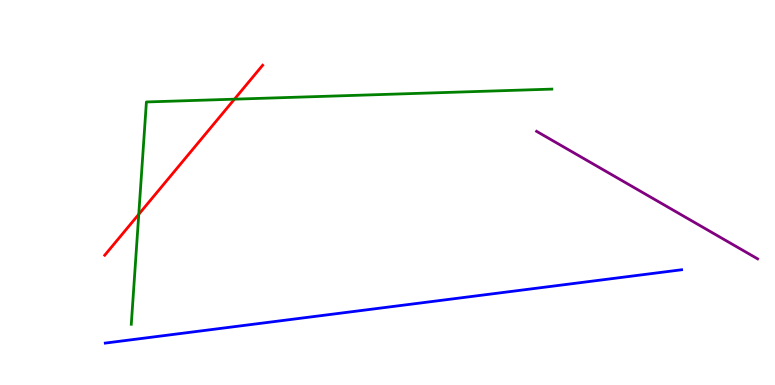[{'lines': ['blue', 'red'], 'intersections': []}, {'lines': ['green', 'red'], 'intersections': [{'x': 1.79, 'y': 4.43}, {'x': 3.03, 'y': 7.42}]}, {'lines': ['purple', 'red'], 'intersections': []}, {'lines': ['blue', 'green'], 'intersections': []}, {'lines': ['blue', 'purple'], 'intersections': []}, {'lines': ['green', 'purple'], 'intersections': []}]